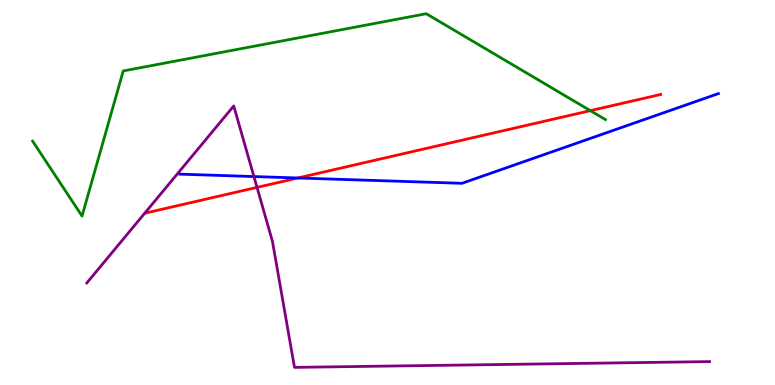[{'lines': ['blue', 'red'], 'intersections': [{'x': 3.84, 'y': 5.38}]}, {'lines': ['green', 'red'], 'intersections': [{'x': 7.62, 'y': 7.13}]}, {'lines': ['purple', 'red'], 'intersections': [{'x': 3.32, 'y': 5.13}]}, {'lines': ['blue', 'green'], 'intersections': []}, {'lines': ['blue', 'purple'], 'intersections': [{'x': 3.28, 'y': 5.41}]}, {'lines': ['green', 'purple'], 'intersections': []}]